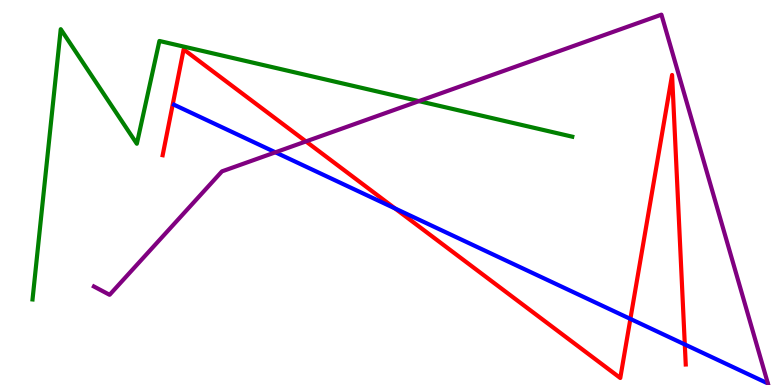[{'lines': ['blue', 'red'], 'intersections': [{'x': 5.1, 'y': 4.59}, {'x': 8.13, 'y': 1.72}, {'x': 8.84, 'y': 1.05}]}, {'lines': ['green', 'red'], 'intersections': []}, {'lines': ['purple', 'red'], 'intersections': [{'x': 3.95, 'y': 6.33}]}, {'lines': ['blue', 'green'], 'intersections': []}, {'lines': ['blue', 'purple'], 'intersections': [{'x': 3.55, 'y': 6.04}]}, {'lines': ['green', 'purple'], 'intersections': [{'x': 5.41, 'y': 7.37}]}]